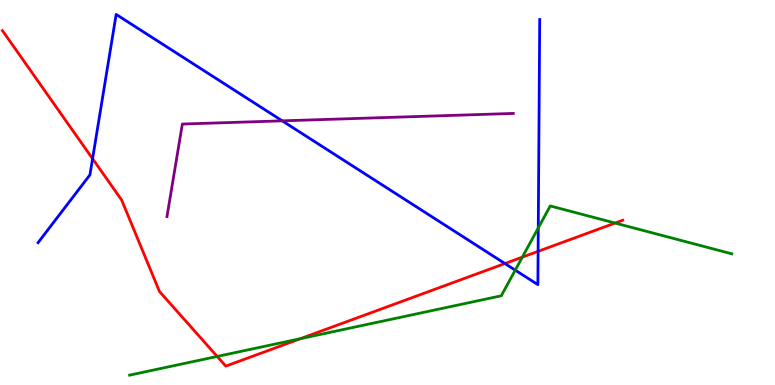[{'lines': ['blue', 'red'], 'intersections': [{'x': 1.19, 'y': 5.88}, {'x': 6.52, 'y': 3.15}, {'x': 6.94, 'y': 3.47}]}, {'lines': ['green', 'red'], 'intersections': [{'x': 2.8, 'y': 0.742}, {'x': 3.88, 'y': 1.2}, {'x': 6.74, 'y': 3.32}, {'x': 7.94, 'y': 4.21}]}, {'lines': ['purple', 'red'], 'intersections': []}, {'lines': ['blue', 'green'], 'intersections': [{'x': 6.65, 'y': 2.98}, {'x': 6.95, 'y': 4.08}]}, {'lines': ['blue', 'purple'], 'intersections': [{'x': 3.64, 'y': 6.86}]}, {'lines': ['green', 'purple'], 'intersections': []}]